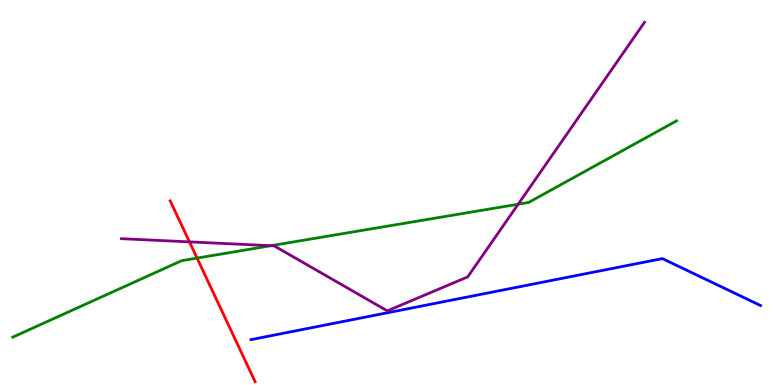[{'lines': ['blue', 'red'], 'intersections': []}, {'lines': ['green', 'red'], 'intersections': [{'x': 2.54, 'y': 3.3}]}, {'lines': ['purple', 'red'], 'intersections': [{'x': 2.44, 'y': 3.72}]}, {'lines': ['blue', 'green'], 'intersections': []}, {'lines': ['blue', 'purple'], 'intersections': []}, {'lines': ['green', 'purple'], 'intersections': [{'x': 3.5, 'y': 3.62}, {'x': 6.69, 'y': 4.7}]}]